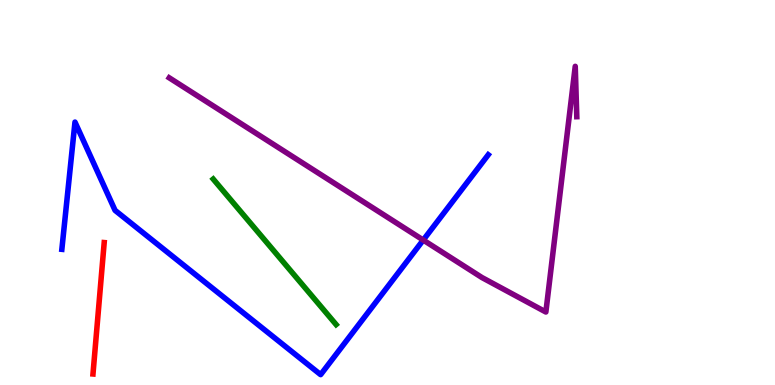[{'lines': ['blue', 'red'], 'intersections': []}, {'lines': ['green', 'red'], 'intersections': []}, {'lines': ['purple', 'red'], 'intersections': []}, {'lines': ['blue', 'green'], 'intersections': []}, {'lines': ['blue', 'purple'], 'intersections': [{'x': 5.46, 'y': 3.76}]}, {'lines': ['green', 'purple'], 'intersections': []}]